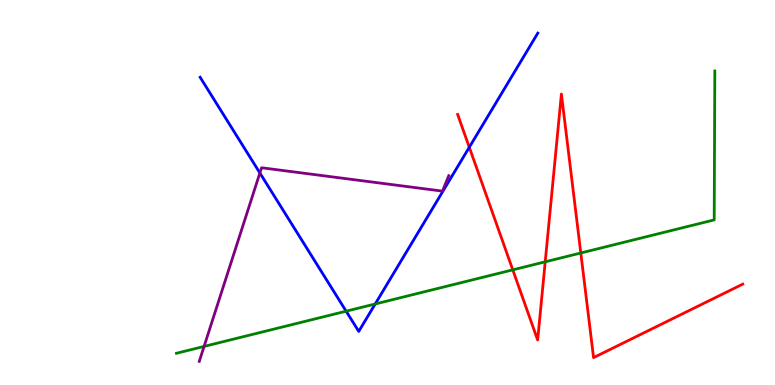[{'lines': ['blue', 'red'], 'intersections': [{'x': 6.06, 'y': 6.18}]}, {'lines': ['green', 'red'], 'intersections': [{'x': 6.62, 'y': 2.99}, {'x': 7.03, 'y': 3.2}, {'x': 7.49, 'y': 3.43}]}, {'lines': ['purple', 'red'], 'intersections': []}, {'lines': ['blue', 'green'], 'intersections': [{'x': 4.47, 'y': 1.92}, {'x': 4.84, 'y': 2.1}]}, {'lines': ['blue', 'purple'], 'intersections': [{'x': 3.35, 'y': 5.51}]}, {'lines': ['green', 'purple'], 'intersections': [{'x': 2.63, 'y': 1.0}]}]